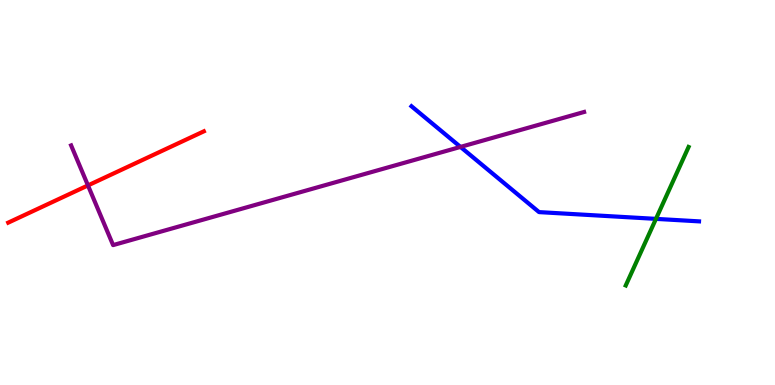[{'lines': ['blue', 'red'], 'intersections': []}, {'lines': ['green', 'red'], 'intersections': []}, {'lines': ['purple', 'red'], 'intersections': [{'x': 1.14, 'y': 5.18}]}, {'lines': ['blue', 'green'], 'intersections': [{'x': 8.46, 'y': 4.31}]}, {'lines': ['blue', 'purple'], 'intersections': [{'x': 5.94, 'y': 6.18}]}, {'lines': ['green', 'purple'], 'intersections': []}]